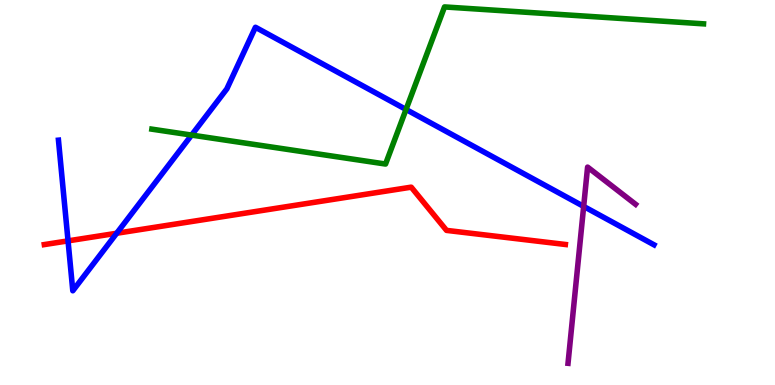[{'lines': ['blue', 'red'], 'intersections': [{'x': 0.878, 'y': 3.74}, {'x': 1.51, 'y': 3.94}]}, {'lines': ['green', 'red'], 'intersections': []}, {'lines': ['purple', 'red'], 'intersections': []}, {'lines': ['blue', 'green'], 'intersections': [{'x': 2.47, 'y': 6.49}, {'x': 5.24, 'y': 7.16}]}, {'lines': ['blue', 'purple'], 'intersections': [{'x': 7.53, 'y': 4.64}]}, {'lines': ['green', 'purple'], 'intersections': []}]